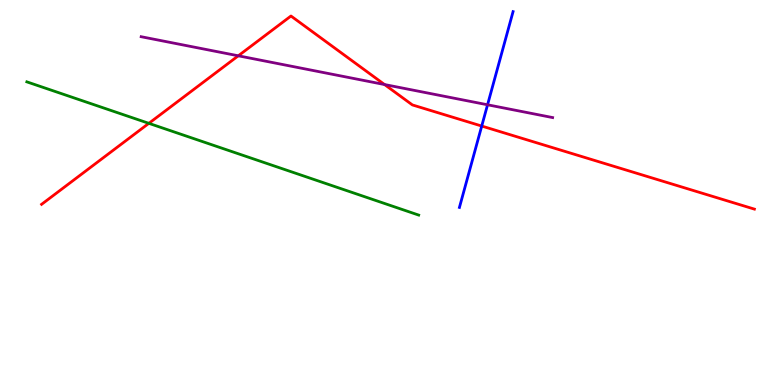[{'lines': ['blue', 'red'], 'intersections': [{'x': 6.22, 'y': 6.73}]}, {'lines': ['green', 'red'], 'intersections': [{'x': 1.92, 'y': 6.8}]}, {'lines': ['purple', 'red'], 'intersections': [{'x': 3.07, 'y': 8.55}, {'x': 4.96, 'y': 7.8}]}, {'lines': ['blue', 'green'], 'intersections': []}, {'lines': ['blue', 'purple'], 'intersections': [{'x': 6.29, 'y': 7.28}]}, {'lines': ['green', 'purple'], 'intersections': []}]